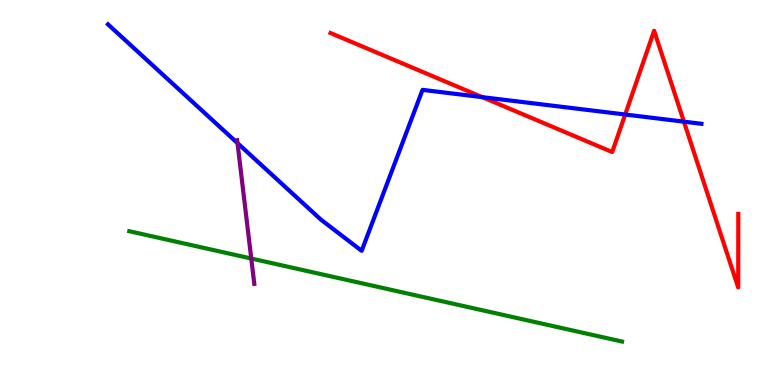[{'lines': ['blue', 'red'], 'intersections': [{'x': 6.22, 'y': 7.48}, {'x': 8.07, 'y': 7.03}, {'x': 8.82, 'y': 6.84}]}, {'lines': ['green', 'red'], 'intersections': []}, {'lines': ['purple', 'red'], 'intersections': []}, {'lines': ['blue', 'green'], 'intersections': []}, {'lines': ['blue', 'purple'], 'intersections': [{'x': 3.06, 'y': 6.28}]}, {'lines': ['green', 'purple'], 'intersections': [{'x': 3.24, 'y': 3.29}]}]